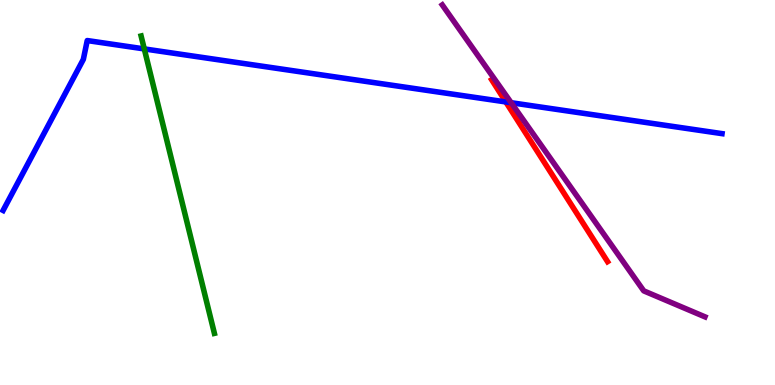[{'lines': ['blue', 'red'], 'intersections': [{'x': 6.53, 'y': 7.35}]}, {'lines': ['green', 'red'], 'intersections': []}, {'lines': ['purple', 'red'], 'intersections': []}, {'lines': ['blue', 'green'], 'intersections': [{'x': 1.86, 'y': 8.73}]}, {'lines': ['blue', 'purple'], 'intersections': [{'x': 6.6, 'y': 7.33}]}, {'lines': ['green', 'purple'], 'intersections': []}]